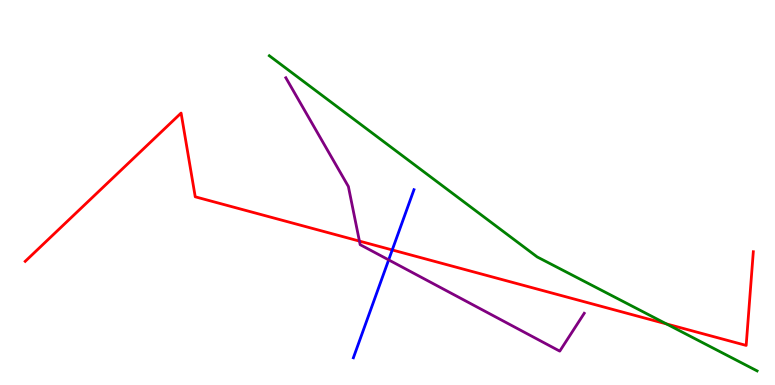[{'lines': ['blue', 'red'], 'intersections': [{'x': 5.06, 'y': 3.51}]}, {'lines': ['green', 'red'], 'intersections': [{'x': 8.6, 'y': 1.59}]}, {'lines': ['purple', 'red'], 'intersections': [{'x': 4.64, 'y': 3.74}]}, {'lines': ['blue', 'green'], 'intersections': []}, {'lines': ['blue', 'purple'], 'intersections': [{'x': 5.02, 'y': 3.25}]}, {'lines': ['green', 'purple'], 'intersections': []}]